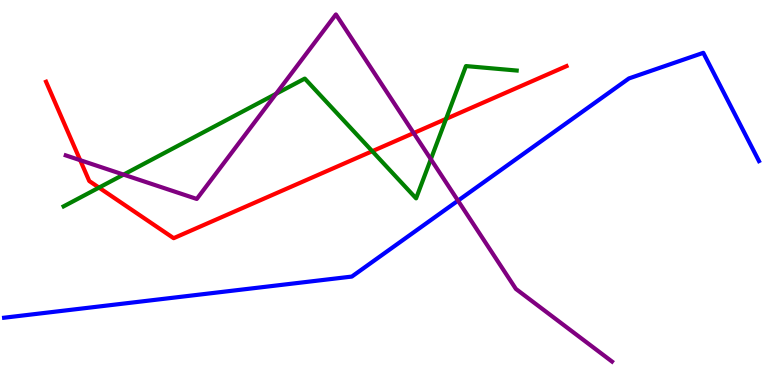[{'lines': ['blue', 'red'], 'intersections': []}, {'lines': ['green', 'red'], 'intersections': [{'x': 1.28, 'y': 5.13}, {'x': 4.8, 'y': 6.07}, {'x': 5.76, 'y': 6.91}]}, {'lines': ['purple', 'red'], 'intersections': [{'x': 1.03, 'y': 5.84}, {'x': 5.34, 'y': 6.54}]}, {'lines': ['blue', 'green'], 'intersections': []}, {'lines': ['blue', 'purple'], 'intersections': [{'x': 5.91, 'y': 4.79}]}, {'lines': ['green', 'purple'], 'intersections': [{'x': 1.59, 'y': 5.46}, {'x': 3.56, 'y': 7.56}, {'x': 5.56, 'y': 5.86}]}]